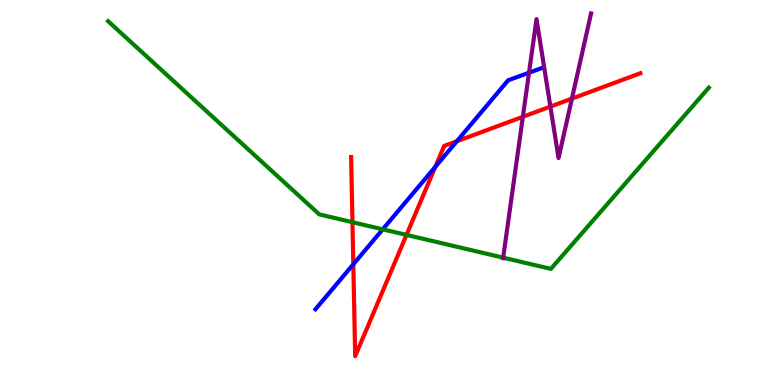[{'lines': ['blue', 'red'], 'intersections': [{'x': 4.56, 'y': 3.14}, {'x': 5.62, 'y': 5.67}, {'x': 5.89, 'y': 6.33}]}, {'lines': ['green', 'red'], 'intersections': [{'x': 4.55, 'y': 4.23}, {'x': 5.25, 'y': 3.9}]}, {'lines': ['purple', 'red'], 'intersections': [{'x': 6.75, 'y': 6.97}, {'x': 7.1, 'y': 7.23}, {'x': 7.38, 'y': 7.44}]}, {'lines': ['blue', 'green'], 'intersections': [{'x': 4.94, 'y': 4.04}]}, {'lines': ['blue', 'purple'], 'intersections': [{'x': 6.83, 'y': 8.11}]}, {'lines': ['green', 'purple'], 'intersections': [{'x': 6.49, 'y': 3.31}]}]